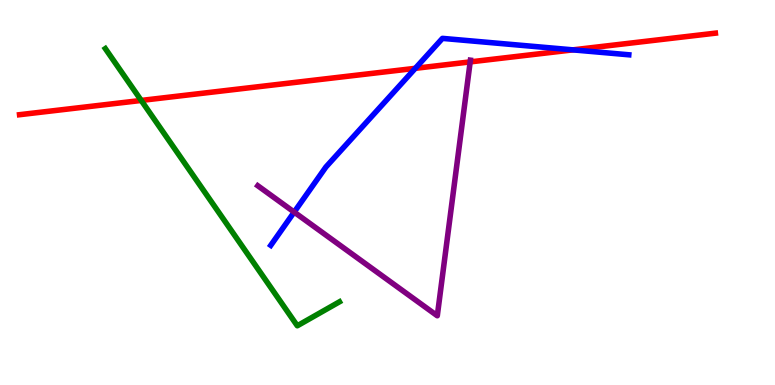[{'lines': ['blue', 'red'], 'intersections': [{'x': 5.36, 'y': 8.23}, {'x': 7.39, 'y': 8.7}]}, {'lines': ['green', 'red'], 'intersections': [{'x': 1.82, 'y': 7.39}]}, {'lines': ['purple', 'red'], 'intersections': [{'x': 6.07, 'y': 8.39}]}, {'lines': ['blue', 'green'], 'intersections': []}, {'lines': ['blue', 'purple'], 'intersections': [{'x': 3.8, 'y': 4.49}]}, {'lines': ['green', 'purple'], 'intersections': []}]